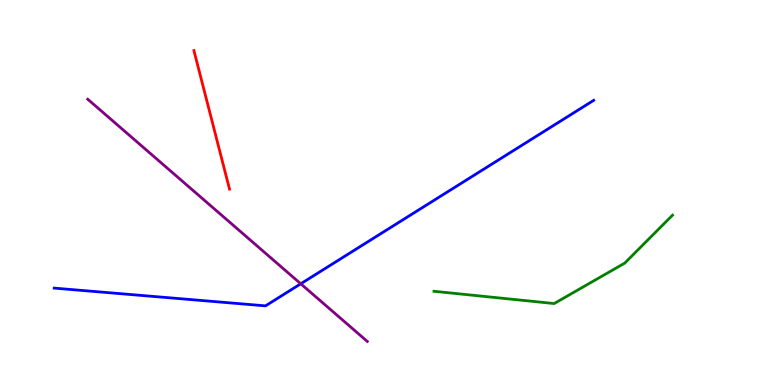[{'lines': ['blue', 'red'], 'intersections': []}, {'lines': ['green', 'red'], 'intersections': []}, {'lines': ['purple', 'red'], 'intersections': []}, {'lines': ['blue', 'green'], 'intersections': []}, {'lines': ['blue', 'purple'], 'intersections': [{'x': 3.88, 'y': 2.63}]}, {'lines': ['green', 'purple'], 'intersections': []}]